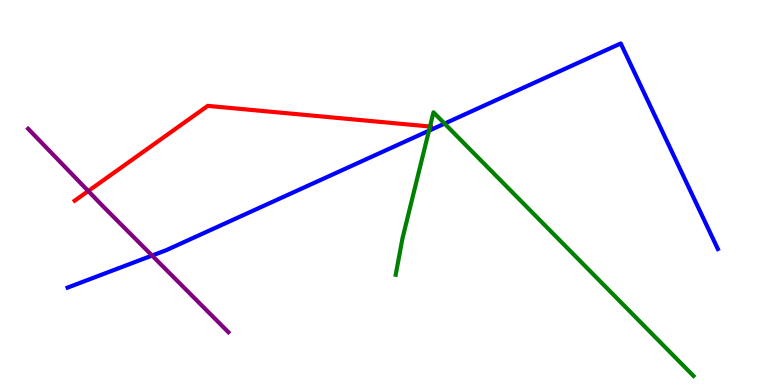[{'lines': ['blue', 'red'], 'intersections': []}, {'lines': ['green', 'red'], 'intersections': [{'x': 5.55, 'y': 6.71}]}, {'lines': ['purple', 'red'], 'intersections': [{'x': 1.14, 'y': 5.04}]}, {'lines': ['blue', 'green'], 'intersections': [{'x': 5.54, 'y': 6.61}, {'x': 5.74, 'y': 6.79}]}, {'lines': ['blue', 'purple'], 'intersections': [{'x': 1.96, 'y': 3.36}]}, {'lines': ['green', 'purple'], 'intersections': []}]